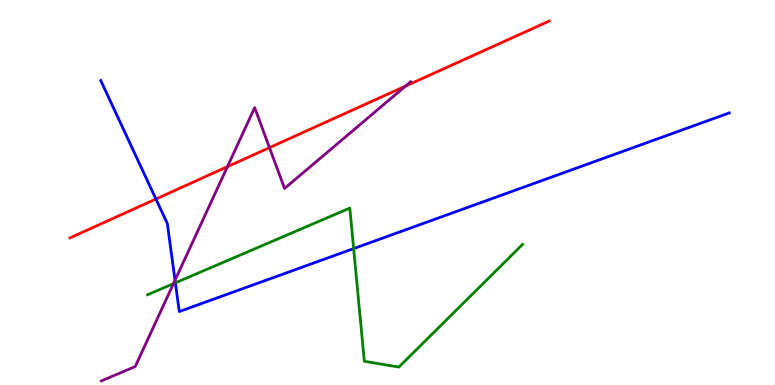[{'lines': ['blue', 'red'], 'intersections': [{'x': 2.01, 'y': 4.83}]}, {'lines': ['green', 'red'], 'intersections': []}, {'lines': ['purple', 'red'], 'intersections': [{'x': 2.93, 'y': 5.67}, {'x': 3.48, 'y': 6.17}, {'x': 5.23, 'y': 7.76}]}, {'lines': ['blue', 'green'], 'intersections': [{'x': 2.26, 'y': 2.65}, {'x': 4.56, 'y': 3.54}]}, {'lines': ['blue', 'purple'], 'intersections': [{'x': 2.26, 'y': 2.72}]}, {'lines': ['green', 'purple'], 'intersections': [{'x': 2.24, 'y': 2.63}]}]